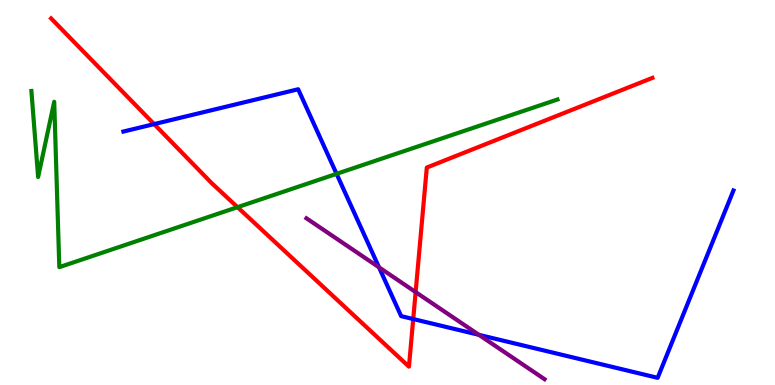[{'lines': ['blue', 'red'], 'intersections': [{'x': 1.99, 'y': 6.78}, {'x': 5.33, 'y': 1.71}]}, {'lines': ['green', 'red'], 'intersections': [{'x': 3.06, 'y': 4.62}]}, {'lines': ['purple', 'red'], 'intersections': [{'x': 5.36, 'y': 2.41}]}, {'lines': ['blue', 'green'], 'intersections': [{'x': 4.34, 'y': 5.48}]}, {'lines': ['blue', 'purple'], 'intersections': [{'x': 4.89, 'y': 3.06}, {'x': 6.18, 'y': 1.3}]}, {'lines': ['green', 'purple'], 'intersections': []}]